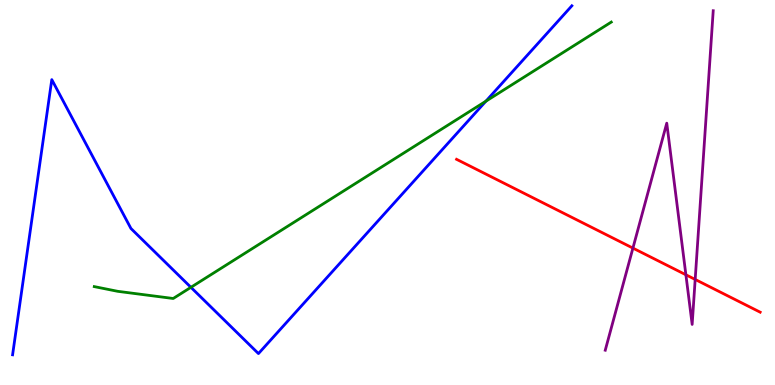[{'lines': ['blue', 'red'], 'intersections': []}, {'lines': ['green', 'red'], 'intersections': []}, {'lines': ['purple', 'red'], 'intersections': [{'x': 8.17, 'y': 3.56}, {'x': 8.85, 'y': 2.86}, {'x': 8.97, 'y': 2.74}]}, {'lines': ['blue', 'green'], 'intersections': [{'x': 2.46, 'y': 2.54}, {'x': 6.27, 'y': 7.37}]}, {'lines': ['blue', 'purple'], 'intersections': []}, {'lines': ['green', 'purple'], 'intersections': []}]